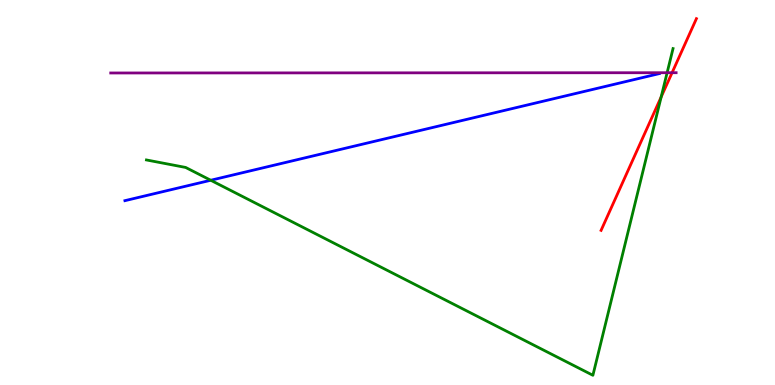[{'lines': ['blue', 'red'], 'intersections': []}, {'lines': ['green', 'red'], 'intersections': [{'x': 8.53, 'y': 7.48}]}, {'lines': ['purple', 'red'], 'intersections': [{'x': 8.67, 'y': 8.11}]}, {'lines': ['blue', 'green'], 'intersections': [{'x': 2.72, 'y': 5.32}]}, {'lines': ['blue', 'purple'], 'intersections': []}, {'lines': ['green', 'purple'], 'intersections': [{'x': 8.61, 'y': 8.11}]}]